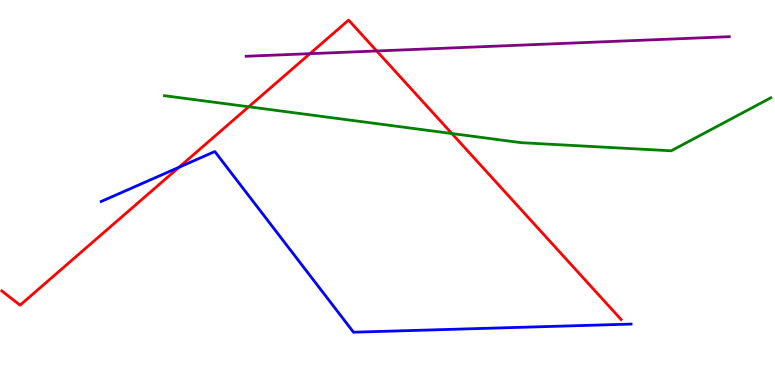[{'lines': ['blue', 'red'], 'intersections': [{'x': 2.31, 'y': 5.65}]}, {'lines': ['green', 'red'], 'intersections': [{'x': 3.21, 'y': 7.23}, {'x': 5.83, 'y': 6.53}]}, {'lines': ['purple', 'red'], 'intersections': [{'x': 4.0, 'y': 8.61}, {'x': 4.86, 'y': 8.68}]}, {'lines': ['blue', 'green'], 'intersections': []}, {'lines': ['blue', 'purple'], 'intersections': []}, {'lines': ['green', 'purple'], 'intersections': []}]